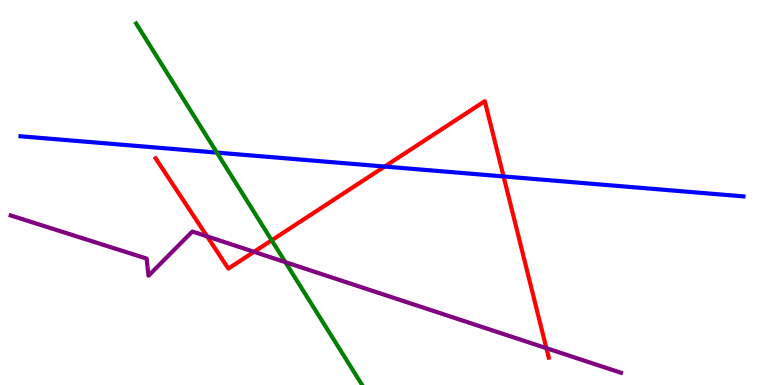[{'lines': ['blue', 'red'], 'intersections': [{'x': 4.96, 'y': 5.67}, {'x': 6.5, 'y': 5.42}]}, {'lines': ['green', 'red'], 'intersections': [{'x': 3.51, 'y': 3.76}]}, {'lines': ['purple', 'red'], 'intersections': [{'x': 2.67, 'y': 3.86}, {'x': 3.28, 'y': 3.46}, {'x': 7.05, 'y': 0.956}]}, {'lines': ['blue', 'green'], 'intersections': [{'x': 2.8, 'y': 6.04}]}, {'lines': ['blue', 'purple'], 'intersections': []}, {'lines': ['green', 'purple'], 'intersections': [{'x': 3.68, 'y': 3.19}]}]